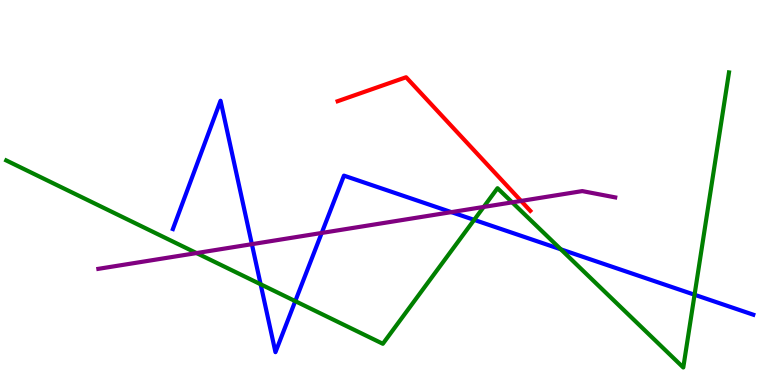[{'lines': ['blue', 'red'], 'intersections': []}, {'lines': ['green', 'red'], 'intersections': []}, {'lines': ['purple', 'red'], 'intersections': [{'x': 6.72, 'y': 4.78}]}, {'lines': ['blue', 'green'], 'intersections': [{'x': 3.36, 'y': 2.62}, {'x': 3.81, 'y': 2.18}, {'x': 6.12, 'y': 4.29}, {'x': 7.24, 'y': 3.52}, {'x': 8.96, 'y': 2.34}]}, {'lines': ['blue', 'purple'], 'intersections': [{'x': 3.25, 'y': 3.66}, {'x': 4.15, 'y': 3.95}, {'x': 5.82, 'y': 4.49}]}, {'lines': ['green', 'purple'], 'intersections': [{'x': 2.54, 'y': 3.43}, {'x': 6.24, 'y': 4.63}, {'x': 6.61, 'y': 4.74}]}]